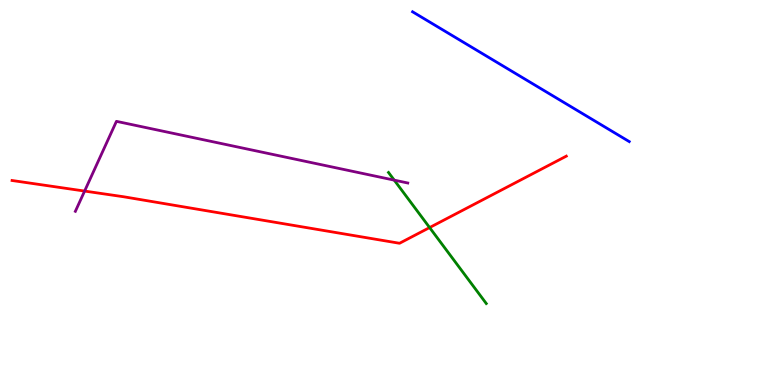[{'lines': ['blue', 'red'], 'intersections': []}, {'lines': ['green', 'red'], 'intersections': [{'x': 5.54, 'y': 4.09}]}, {'lines': ['purple', 'red'], 'intersections': [{'x': 1.09, 'y': 5.04}]}, {'lines': ['blue', 'green'], 'intersections': []}, {'lines': ['blue', 'purple'], 'intersections': []}, {'lines': ['green', 'purple'], 'intersections': [{'x': 5.09, 'y': 5.32}]}]